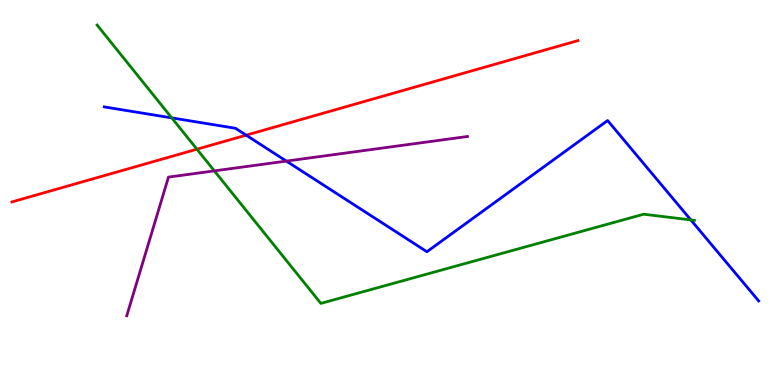[{'lines': ['blue', 'red'], 'intersections': [{'x': 3.18, 'y': 6.49}]}, {'lines': ['green', 'red'], 'intersections': [{'x': 2.54, 'y': 6.12}]}, {'lines': ['purple', 'red'], 'intersections': []}, {'lines': ['blue', 'green'], 'intersections': [{'x': 2.22, 'y': 6.94}, {'x': 8.91, 'y': 4.29}]}, {'lines': ['blue', 'purple'], 'intersections': [{'x': 3.69, 'y': 5.82}]}, {'lines': ['green', 'purple'], 'intersections': [{'x': 2.77, 'y': 5.56}]}]